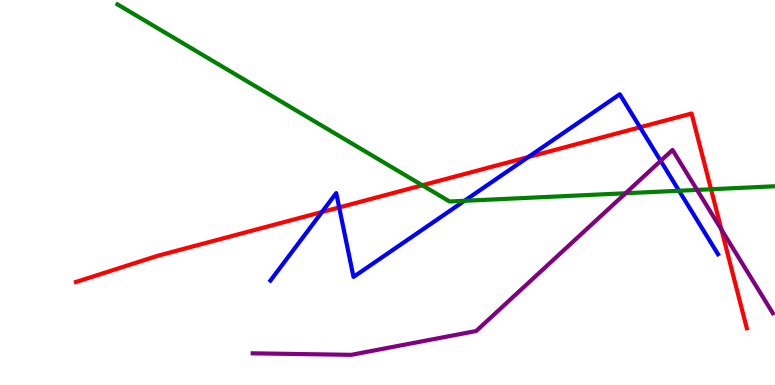[{'lines': ['blue', 'red'], 'intersections': [{'x': 4.15, 'y': 4.49}, {'x': 4.38, 'y': 4.61}, {'x': 6.82, 'y': 5.92}, {'x': 8.26, 'y': 6.69}]}, {'lines': ['green', 'red'], 'intersections': [{'x': 5.45, 'y': 5.19}, {'x': 9.17, 'y': 5.08}]}, {'lines': ['purple', 'red'], 'intersections': [{'x': 9.31, 'y': 4.04}]}, {'lines': ['blue', 'green'], 'intersections': [{'x': 5.99, 'y': 4.78}, {'x': 8.76, 'y': 5.05}]}, {'lines': ['blue', 'purple'], 'intersections': [{'x': 8.52, 'y': 5.82}]}, {'lines': ['green', 'purple'], 'intersections': [{'x': 8.07, 'y': 4.98}, {'x': 8.99, 'y': 5.07}]}]